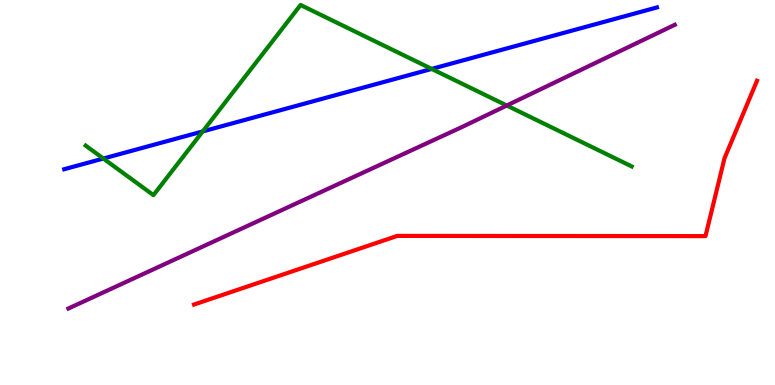[{'lines': ['blue', 'red'], 'intersections': []}, {'lines': ['green', 'red'], 'intersections': []}, {'lines': ['purple', 'red'], 'intersections': []}, {'lines': ['blue', 'green'], 'intersections': [{'x': 1.33, 'y': 5.88}, {'x': 2.62, 'y': 6.59}, {'x': 5.57, 'y': 8.21}]}, {'lines': ['blue', 'purple'], 'intersections': []}, {'lines': ['green', 'purple'], 'intersections': [{'x': 6.54, 'y': 7.26}]}]